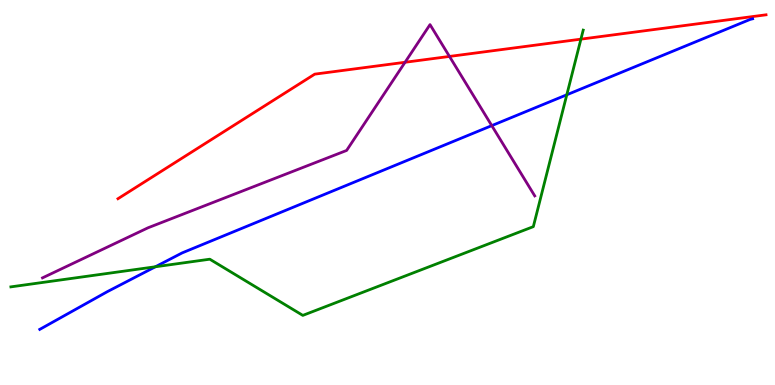[{'lines': ['blue', 'red'], 'intersections': []}, {'lines': ['green', 'red'], 'intersections': [{'x': 7.5, 'y': 8.98}]}, {'lines': ['purple', 'red'], 'intersections': [{'x': 5.23, 'y': 8.38}, {'x': 5.8, 'y': 8.53}]}, {'lines': ['blue', 'green'], 'intersections': [{'x': 2.01, 'y': 3.07}, {'x': 7.31, 'y': 7.54}]}, {'lines': ['blue', 'purple'], 'intersections': [{'x': 6.35, 'y': 6.74}]}, {'lines': ['green', 'purple'], 'intersections': []}]